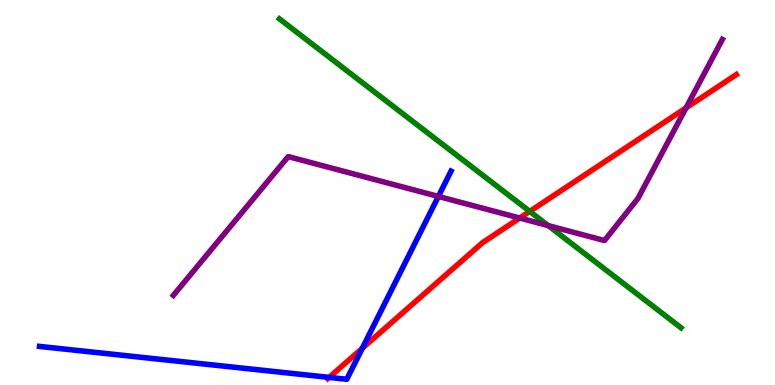[{'lines': ['blue', 'red'], 'intersections': [{'x': 4.25, 'y': 0.198}, {'x': 4.68, 'y': 0.955}]}, {'lines': ['green', 'red'], 'intersections': [{'x': 6.84, 'y': 4.51}]}, {'lines': ['purple', 'red'], 'intersections': [{'x': 6.71, 'y': 4.34}, {'x': 8.85, 'y': 7.2}]}, {'lines': ['blue', 'green'], 'intersections': []}, {'lines': ['blue', 'purple'], 'intersections': [{'x': 5.66, 'y': 4.9}]}, {'lines': ['green', 'purple'], 'intersections': [{'x': 7.07, 'y': 4.14}]}]